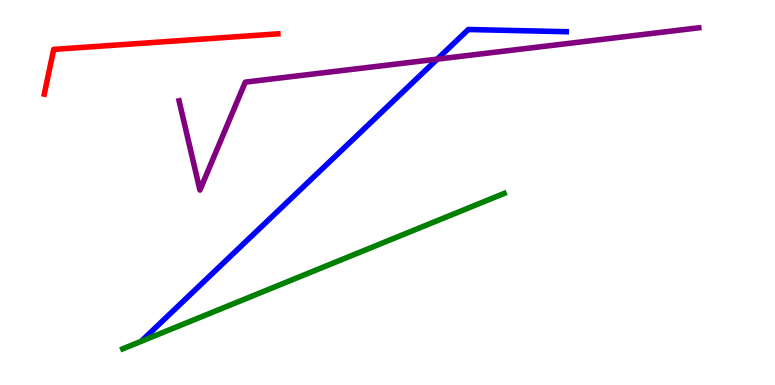[{'lines': ['blue', 'red'], 'intersections': []}, {'lines': ['green', 'red'], 'intersections': []}, {'lines': ['purple', 'red'], 'intersections': []}, {'lines': ['blue', 'green'], 'intersections': []}, {'lines': ['blue', 'purple'], 'intersections': [{'x': 5.64, 'y': 8.46}]}, {'lines': ['green', 'purple'], 'intersections': []}]